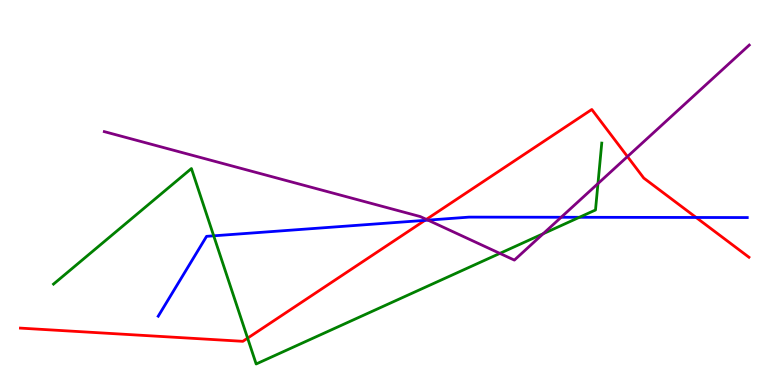[{'lines': ['blue', 'red'], 'intersections': [{'x': 5.48, 'y': 4.28}, {'x': 8.98, 'y': 4.35}]}, {'lines': ['green', 'red'], 'intersections': [{'x': 3.19, 'y': 1.22}]}, {'lines': ['purple', 'red'], 'intersections': [{'x': 5.5, 'y': 4.3}, {'x': 8.1, 'y': 5.93}]}, {'lines': ['blue', 'green'], 'intersections': [{'x': 2.76, 'y': 3.88}, {'x': 7.48, 'y': 4.36}]}, {'lines': ['blue', 'purple'], 'intersections': [{'x': 5.52, 'y': 4.28}, {'x': 7.24, 'y': 4.36}]}, {'lines': ['green', 'purple'], 'intersections': [{'x': 6.45, 'y': 3.42}, {'x': 7.01, 'y': 3.93}, {'x': 7.72, 'y': 5.23}]}]